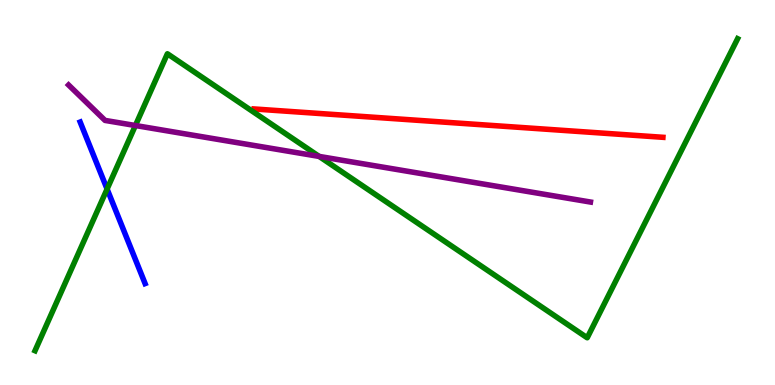[{'lines': ['blue', 'red'], 'intersections': []}, {'lines': ['green', 'red'], 'intersections': []}, {'lines': ['purple', 'red'], 'intersections': []}, {'lines': ['blue', 'green'], 'intersections': [{'x': 1.38, 'y': 5.09}]}, {'lines': ['blue', 'purple'], 'intersections': []}, {'lines': ['green', 'purple'], 'intersections': [{'x': 1.75, 'y': 6.74}, {'x': 4.12, 'y': 5.94}]}]